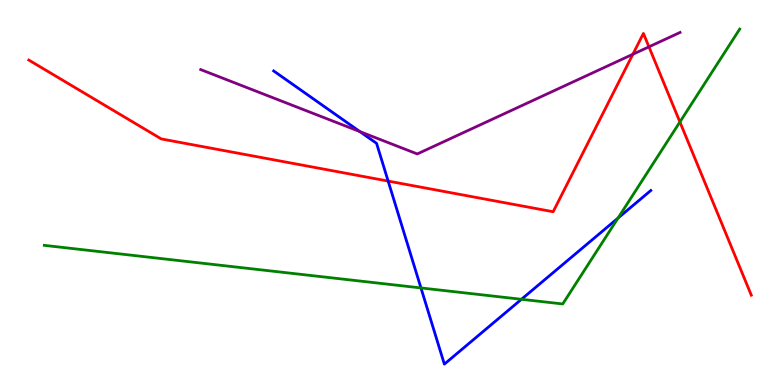[{'lines': ['blue', 'red'], 'intersections': [{'x': 5.01, 'y': 5.3}]}, {'lines': ['green', 'red'], 'intersections': [{'x': 8.77, 'y': 6.83}]}, {'lines': ['purple', 'red'], 'intersections': [{'x': 8.17, 'y': 8.59}, {'x': 8.37, 'y': 8.78}]}, {'lines': ['blue', 'green'], 'intersections': [{'x': 5.43, 'y': 2.52}, {'x': 6.73, 'y': 2.23}, {'x': 7.97, 'y': 4.34}]}, {'lines': ['blue', 'purple'], 'intersections': [{'x': 4.64, 'y': 6.58}]}, {'lines': ['green', 'purple'], 'intersections': []}]